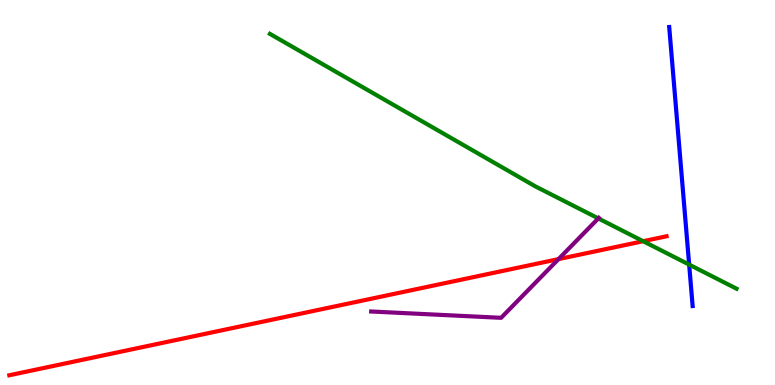[{'lines': ['blue', 'red'], 'intersections': []}, {'lines': ['green', 'red'], 'intersections': [{'x': 8.3, 'y': 3.73}]}, {'lines': ['purple', 'red'], 'intersections': [{'x': 7.21, 'y': 3.27}]}, {'lines': ['blue', 'green'], 'intersections': [{'x': 8.89, 'y': 3.13}]}, {'lines': ['blue', 'purple'], 'intersections': []}, {'lines': ['green', 'purple'], 'intersections': [{'x': 7.72, 'y': 4.33}]}]